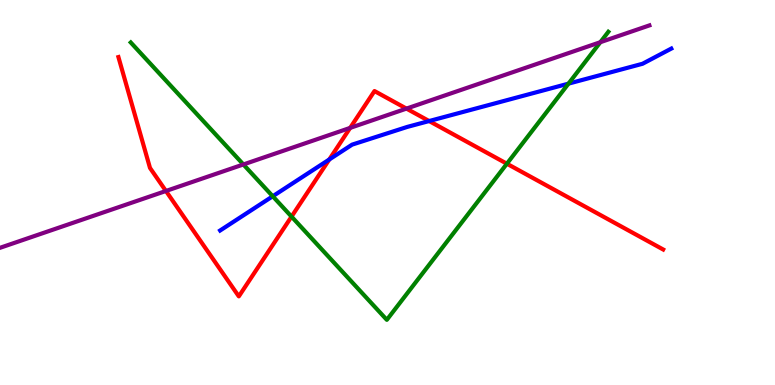[{'lines': ['blue', 'red'], 'intersections': [{'x': 4.25, 'y': 5.86}, {'x': 5.54, 'y': 6.86}]}, {'lines': ['green', 'red'], 'intersections': [{'x': 3.76, 'y': 4.37}, {'x': 6.54, 'y': 5.75}]}, {'lines': ['purple', 'red'], 'intersections': [{'x': 2.14, 'y': 5.04}, {'x': 4.52, 'y': 6.68}, {'x': 5.24, 'y': 7.18}]}, {'lines': ['blue', 'green'], 'intersections': [{'x': 3.52, 'y': 4.9}, {'x': 7.34, 'y': 7.83}]}, {'lines': ['blue', 'purple'], 'intersections': []}, {'lines': ['green', 'purple'], 'intersections': [{'x': 3.14, 'y': 5.73}, {'x': 7.75, 'y': 8.9}]}]